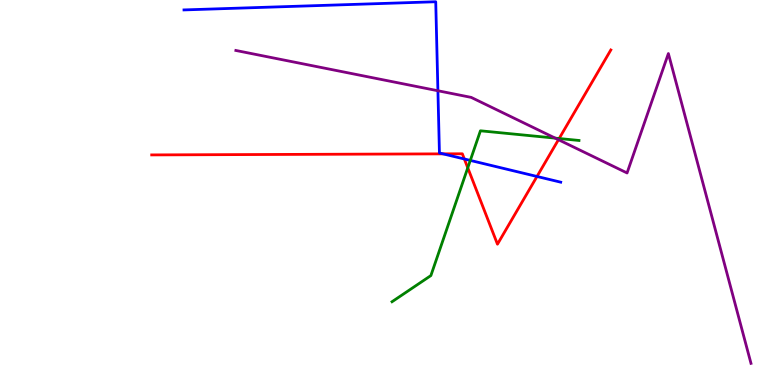[{'lines': ['blue', 'red'], 'intersections': [{'x': 5.72, 'y': 6.0}, {'x': 5.99, 'y': 5.87}, {'x': 6.93, 'y': 5.42}]}, {'lines': ['green', 'red'], 'intersections': [{'x': 6.04, 'y': 5.64}, {'x': 7.21, 'y': 6.4}]}, {'lines': ['purple', 'red'], 'intersections': [{'x': 7.21, 'y': 6.37}]}, {'lines': ['blue', 'green'], 'intersections': [{'x': 6.07, 'y': 5.83}]}, {'lines': ['blue', 'purple'], 'intersections': [{'x': 5.65, 'y': 7.64}]}, {'lines': ['green', 'purple'], 'intersections': [{'x': 7.16, 'y': 6.41}]}]